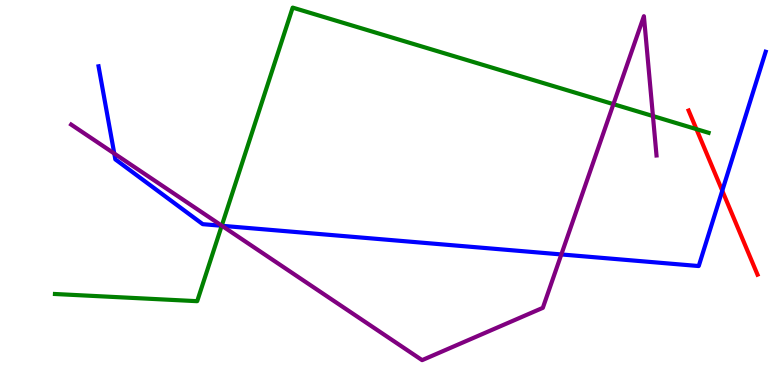[{'lines': ['blue', 'red'], 'intersections': [{'x': 9.32, 'y': 5.05}]}, {'lines': ['green', 'red'], 'intersections': [{'x': 8.99, 'y': 6.65}]}, {'lines': ['purple', 'red'], 'intersections': []}, {'lines': ['blue', 'green'], 'intersections': [{'x': 2.86, 'y': 4.14}]}, {'lines': ['blue', 'purple'], 'intersections': [{'x': 1.47, 'y': 6.01}, {'x': 2.86, 'y': 4.14}, {'x': 7.24, 'y': 3.39}]}, {'lines': ['green', 'purple'], 'intersections': [{'x': 2.86, 'y': 4.14}, {'x': 7.92, 'y': 7.29}, {'x': 8.43, 'y': 6.99}]}]